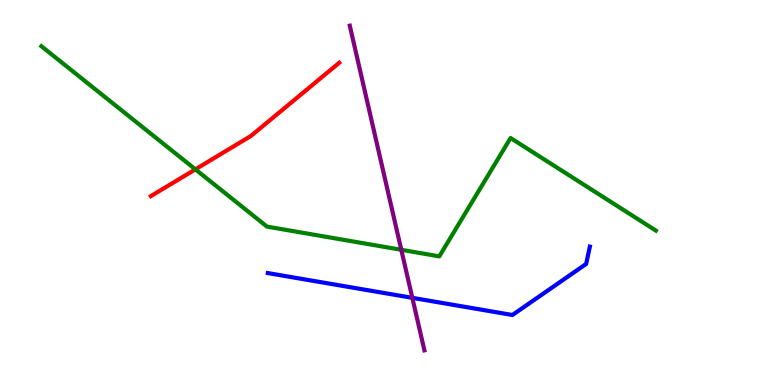[{'lines': ['blue', 'red'], 'intersections': []}, {'lines': ['green', 'red'], 'intersections': [{'x': 2.52, 'y': 5.6}]}, {'lines': ['purple', 'red'], 'intersections': []}, {'lines': ['blue', 'green'], 'intersections': []}, {'lines': ['blue', 'purple'], 'intersections': [{'x': 5.32, 'y': 2.26}]}, {'lines': ['green', 'purple'], 'intersections': [{'x': 5.18, 'y': 3.51}]}]